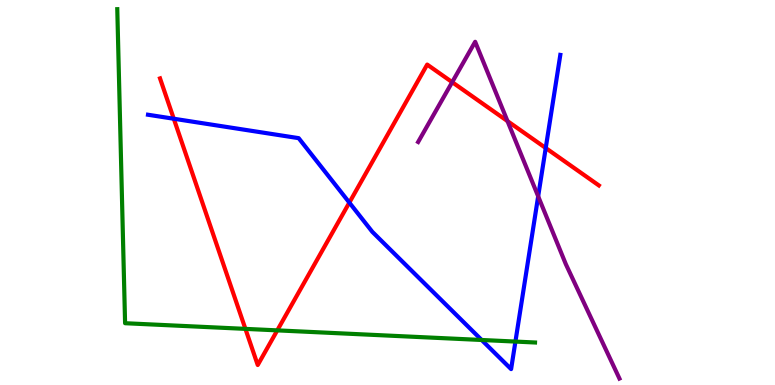[{'lines': ['blue', 'red'], 'intersections': [{'x': 2.24, 'y': 6.92}, {'x': 4.51, 'y': 4.74}, {'x': 7.04, 'y': 6.16}]}, {'lines': ['green', 'red'], 'intersections': [{'x': 3.17, 'y': 1.46}, {'x': 3.58, 'y': 1.42}]}, {'lines': ['purple', 'red'], 'intersections': [{'x': 5.83, 'y': 7.87}, {'x': 6.55, 'y': 6.85}]}, {'lines': ['blue', 'green'], 'intersections': [{'x': 6.22, 'y': 1.17}, {'x': 6.65, 'y': 1.13}]}, {'lines': ['blue', 'purple'], 'intersections': [{'x': 6.94, 'y': 4.9}]}, {'lines': ['green', 'purple'], 'intersections': []}]